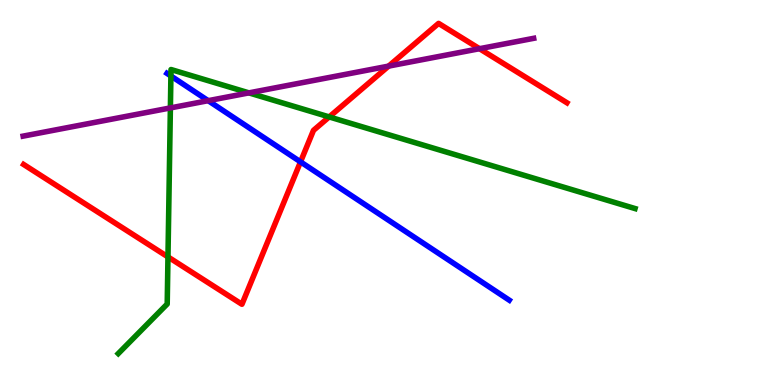[{'lines': ['blue', 'red'], 'intersections': [{'x': 3.88, 'y': 5.8}]}, {'lines': ['green', 'red'], 'intersections': [{'x': 2.17, 'y': 3.33}, {'x': 4.25, 'y': 6.96}]}, {'lines': ['purple', 'red'], 'intersections': [{'x': 5.01, 'y': 8.28}, {'x': 6.19, 'y': 8.74}]}, {'lines': ['blue', 'green'], 'intersections': [{'x': 2.21, 'y': 8.03}]}, {'lines': ['blue', 'purple'], 'intersections': [{'x': 2.69, 'y': 7.39}]}, {'lines': ['green', 'purple'], 'intersections': [{'x': 2.2, 'y': 7.2}, {'x': 3.21, 'y': 7.59}]}]